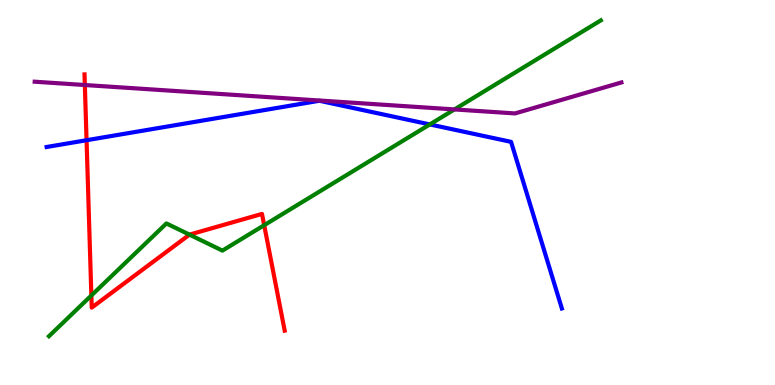[{'lines': ['blue', 'red'], 'intersections': [{'x': 1.12, 'y': 6.36}]}, {'lines': ['green', 'red'], 'intersections': [{'x': 1.18, 'y': 2.32}, {'x': 2.45, 'y': 3.91}, {'x': 3.41, 'y': 4.15}]}, {'lines': ['purple', 'red'], 'intersections': [{'x': 1.09, 'y': 7.79}]}, {'lines': ['blue', 'green'], 'intersections': [{'x': 5.55, 'y': 6.77}]}, {'lines': ['blue', 'purple'], 'intersections': []}, {'lines': ['green', 'purple'], 'intersections': [{'x': 5.86, 'y': 7.16}]}]